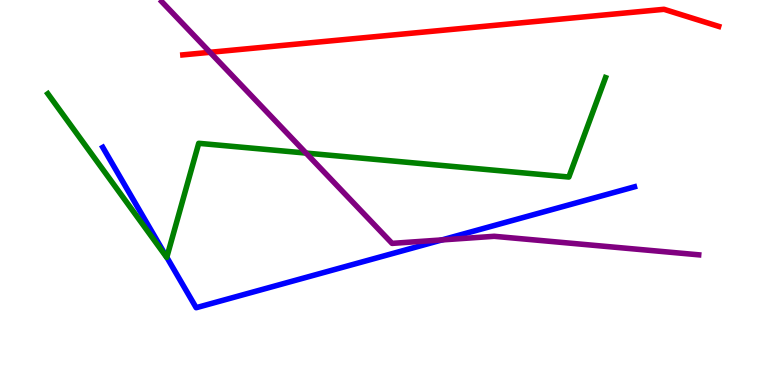[{'lines': ['blue', 'red'], 'intersections': []}, {'lines': ['green', 'red'], 'intersections': []}, {'lines': ['purple', 'red'], 'intersections': [{'x': 2.71, 'y': 8.64}]}, {'lines': ['blue', 'green'], 'intersections': [{'x': 2.15, 'y': 3.32}]}, {'lines': ['blue', 'purple'], 'intersections': [{'x': 5.7, 'y': 3.77}]}, {'lines': ['green', 'purple'], 'intersections': [{'x': 3.95, 'y': 6.02}]}]